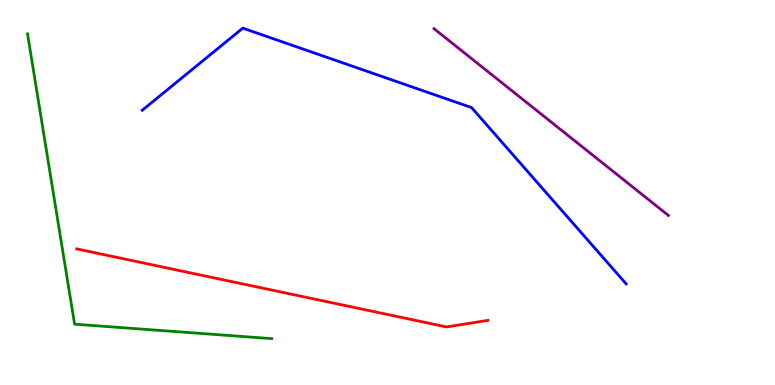[{'lines': ['blue', 'red'], 'intersections': []}, {'lines': ['green', 'red'], 'intersections': []}, {'lines': ['purple', 'red'], 'intersections': []}, {'lines': ['blue', 'green'], 'intersections': []}, {'lines': ['blue', 'purple'], 'intersections': []}, {'lines': ['green', 'purple'], 'intersections': []}]